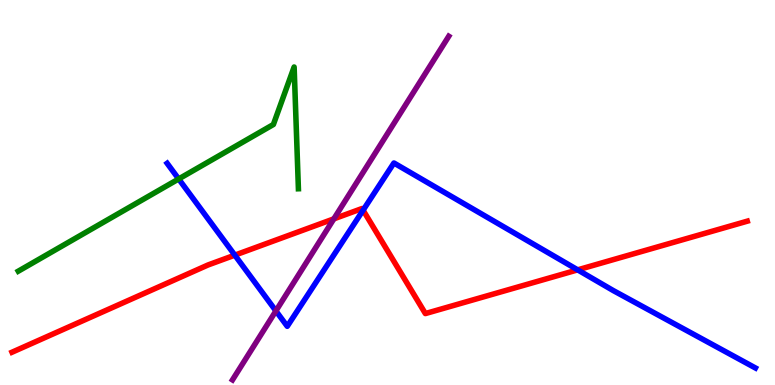[{'lines': ['blue', 'red'], 'intersections': [{'x': 3.03, 'y': 3.37}, {'x': 4.69, 'y': 4.54}, {'x': 7.45, 'y': 2.99}]}, {'lines': ['green', 'red'], 'intersections': []}, {'lines': ['purple', 'red'], 'intersections': [{'x': 4.31, 'y': 4.32}]}, {'lines': ['blue', 'green'], 'intersections': [{'x': 2.31, 'y': 5.35}]}, {'lines': ['blue', 'purple'], 'intersections': [{'x': 3.56, 'y': 1.92}]}, {'lines': ['green', 'purple'], 'intersections': []}]